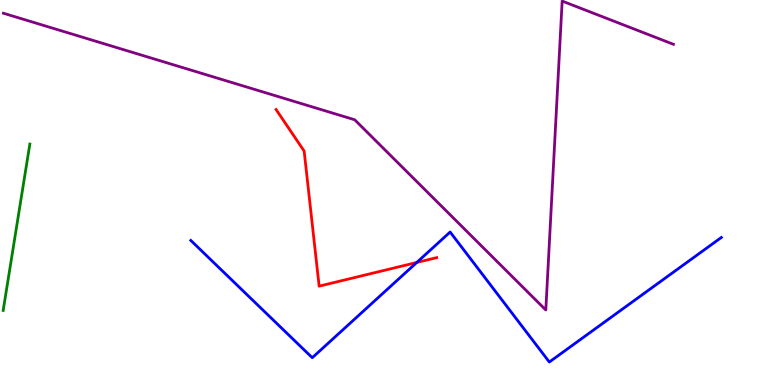[{'lines': ['blue', 'red'], 'intersections': [{'x': 5.38, 'y': 3.18}]}, {'lines': ['green', 'red'], 'intersections': []}, {'lines': ['purple', 'red'], 'intersections': []}, {'lines': ['blue', 'green'], 'intersections': []}, {'lines': ['blue', 'purple'], 'intersections': []}, {'lines': ['green', 'purple'], 'intersections': []}]